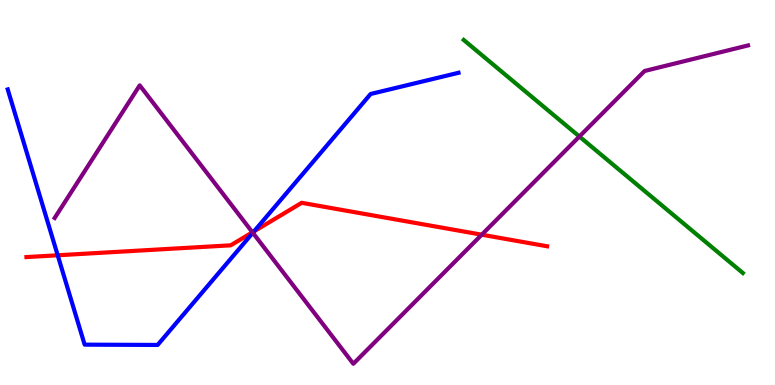[{'lines': ['blue', 'red'], 'intersections': [{'x': 0.745, 'y': 3.37}, {'x': 3.28, 'y': 3.99}]}, {'lines': ['green', 'red'], 'intersections': []}, {'lines': ['purple', 'red'], 'intersections': [{'x': 3.26, 'y': 3.97}, {'x': 6.22, 'y': 3.9}]}, {'lines': ['blue', 'green'], 'intersections': []}, {'lines': ['blue', 'purple'], 'intersections': [{'x': 3.26, 'y': 3.95}]}, {'lines': ['green', 'purple'], 'intersections': [{'x': 7.48, 'y': 6.45}]}]